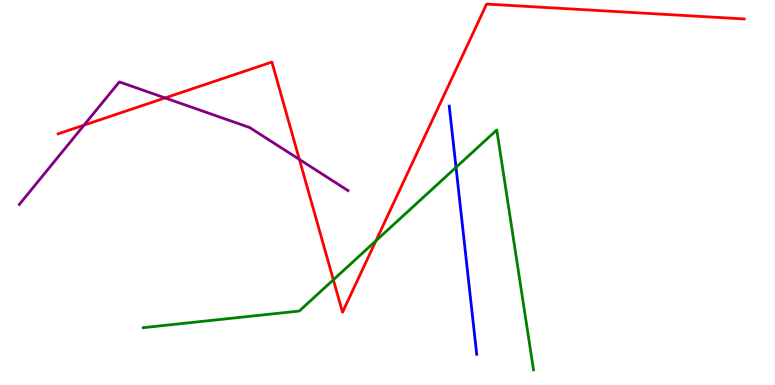[{'lines': ['blue', 'red'], 'intersections': []}, {'lines': ['green', 'red'], 'intersections': [{'x': 4.3, 'y': 2.73}, {'x': 4.85, 'y': 3.75}]}, {'lines': ['purple', 'red'], 'intersections': [{'x': 1.08, 'y': 6.75}, {'x': 2.13, 'y': 7.46}, {'x': 3.86, 'y': 5.86}]}, {'lines': ['blue', 'green'], 'intersections': [{'x': 5.88, 'y': 5.65}]}, {'lines': ['blue', 'purple'], 'intersections': []}, {'lines': ['green', 'purple'], 'intersections': []}]